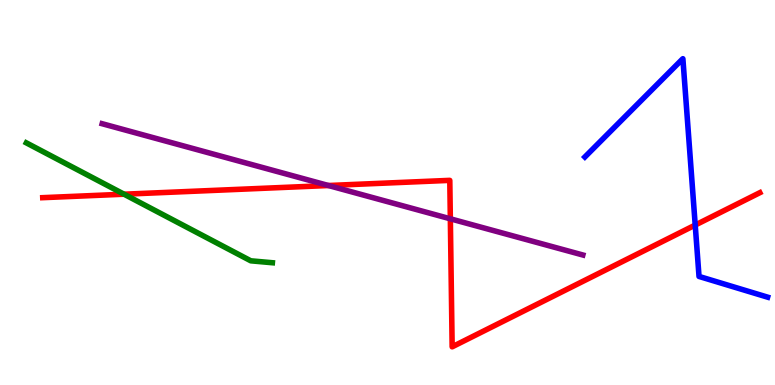[{'lines': ['blue', 'red'], 'intersections': [{'x': 8.97, 'y': 4.15}]}, {'lines': ['green', 'red'], 'intersections': [{'x': 1.6, 'y': 4.96}]}, {'lines': ['purple', 'red'], 'intersections': [{'x': 4.24, 'y': 5.18}, {'x': 5.81, 'y': 4.32}]}, {'lines': ['blue', 'green'], 'intersections': []}, {'lines': ['blue', 'purple'], 'intersections': []}, {'lines': ['green', 'purple'], 'intersections': []}]